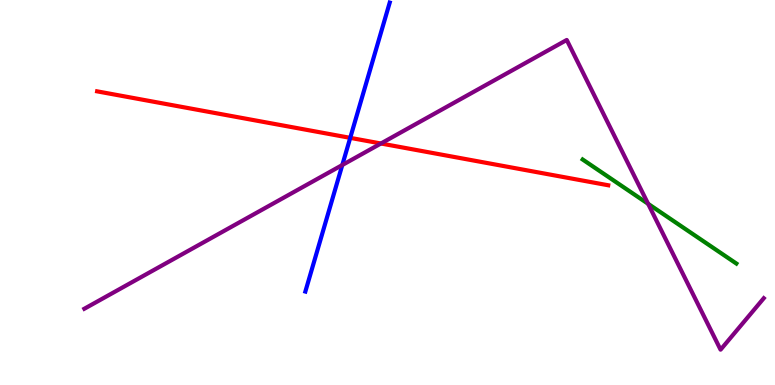[{'lines': ['blue', 'red'], 'intersections': [{'x': 4.52, 'y': 6.42}]}, {'lines': ['green', 'red'], 'intersections': []}, {'lines': ['purple', 'red'], 'intersections': [{'x': 4.92, 'y': 6.27}]}, {'lines': ['blue', 'green'], 'intersections': []}, {'lines': ['blue', 'purple'], 'intersections': [{'x': 4.42, 'y': 5.71}]}, {'lines': ['green', 'purple'], 'intersections': [{'x': 8.36, 'y': 4.71}]}]